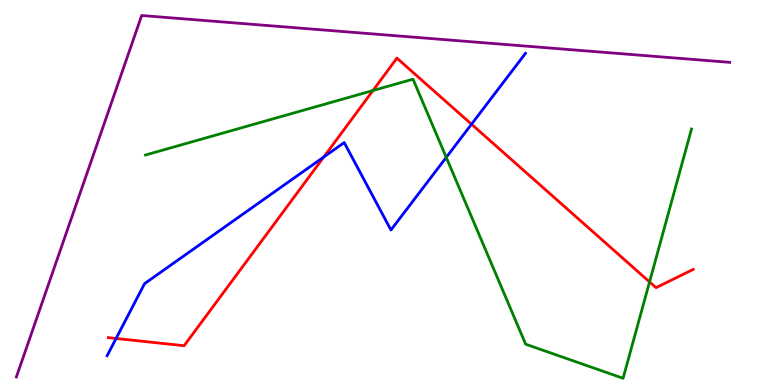[{'lines': ['blue', 'red'], 'intersections': [{'x': 1.5, 'y': 1.21}, {'x': 4.18, 'y': 5.92}, {'x': 6.08, 'y': 6.77}]}, {'lines': ['green', 'red'], 'intersections': [{'x': 4.81, 'y': 7.65}, {'x': 8.38, 'y': 2.68}]}, {'lines': ['purple', 'red'], 'intersections': []}, {'lines': ['blue', 'green'], 'intersections': [{'x': 5.76, 'y': 5.91}]}, {'lines': ['blue', 'purple'], 'intersections': []}, {'lines': ['green', 'purple'], 'intersections': []}]